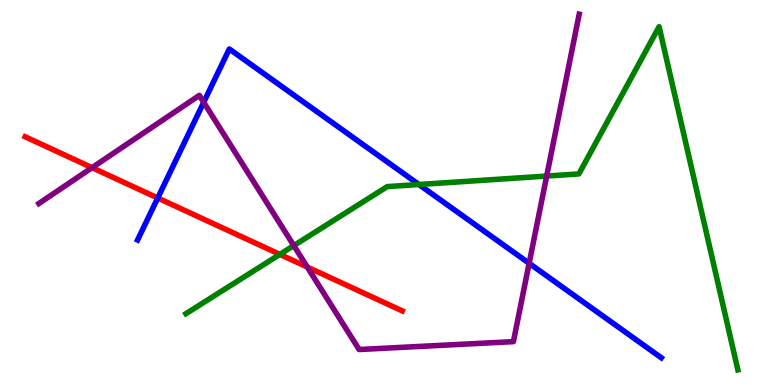[{'lines': ['blue', 'red'], 'intersections': [{'x': 2.04, 'y': 4.86}]}, {'lines': ['green', 'red'], 'intersections': [{'x': 3.61, 'y': 3.39}]}, {'lines': ['purple', 'red'], 'intersections': [{'x': 1.19, 'y': 5.65}, {'x': 3.96, 'y': 3.06}]}, {'lines': ['blue', 'green'], 'intersections': [{'x': 5.41, 'y': 5.21}]}, {'lines': ['blue', 'purple'], 'intersections': [{'x': 2.63, 'y': 7.34}, {'x': 6.83, 'y': 3.16}]}, {'lines': ['green', 'purple'], 'intersections': [{'x': 3.79, 'y': 3.62}, {'x': 7.05, 'y': 5.43}]}]